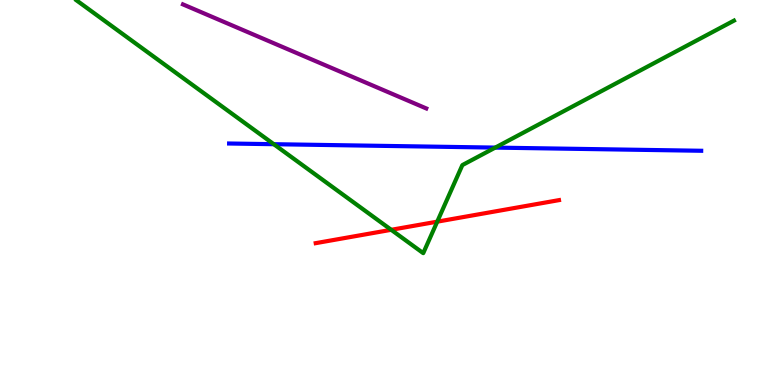[{'lines': ['blue', 'red'], 'intersections': []}, {'lines': ['green', 'red'], 'intersections': [{'x': 5.05, 'y': 4.03}, {'x': 5.64, 'y': 4.24}]}, {'lines': ['purple', 'red'], 'intersections': []}, {'lines': ['blue', 'green'], 'intersections': [{'x': 3.53, 'y': 6.25}, {'x': 6.39, 'y': 6.17}]}, {'lines': ['blue', 'purple'], 'intersections': []}, {'lines': ['green', 'purple'], 'intersections': []}]